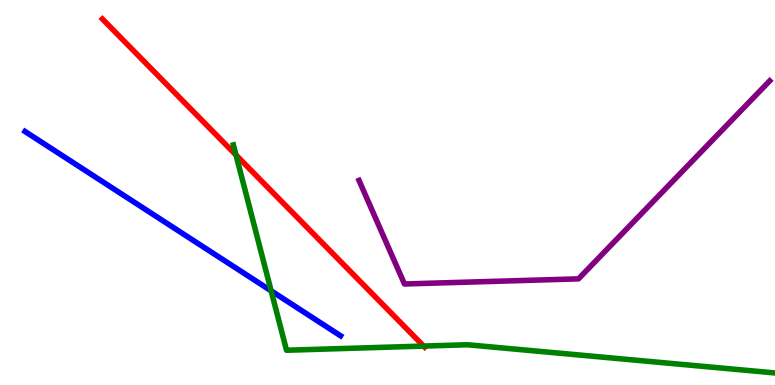[{'lines': ['blue', 'red'], 'intersections': []}, {'lines': ['green', 'red'], 'intersections': [{'x': 3.05, 'y': 5.97}, {'x': 5.47, 'y': 1.01}]}, {'lines': ['purple', 'red'], 'intersections': []}, {'lines': ['blue', 'green'], 'intersections': [{'x': 3.5, 'y': 2.45}]}, {'lines': ['blue', 'purple'], 'intersections': []}, {'lines': ['green', 'purple'], 'intersections': []}]